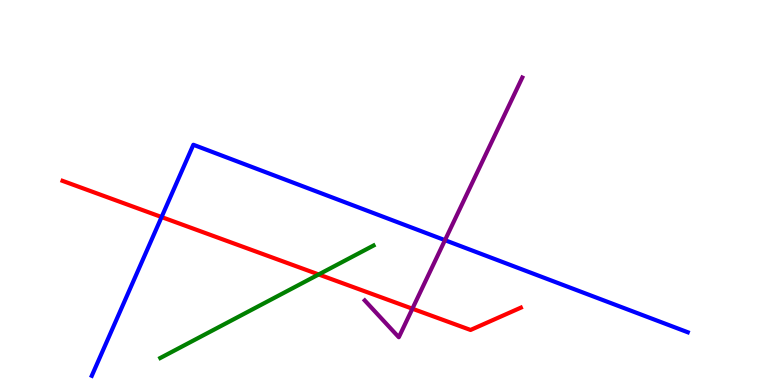[{'lines': ['blue', 'red'], 'intersections': [{'x': 2.08, 'y': 4.36}]}, {'lines': ['green', 'red'], 'intersections': [{'x': 4.11, 'y': 2.87}]}, {'lines': ['purple', 'red'], 'intersections': [{'x': 5.32, 'y': 1.98}]}, {'lines': ['blue', 'green'], 'intersections': []}, {'lines': ['blue', 'purple'], 'intersections': [{'x': 5.74, 'y': 3.76}]}, {'lines': ['green', 'purple'], 'intersections': []}]